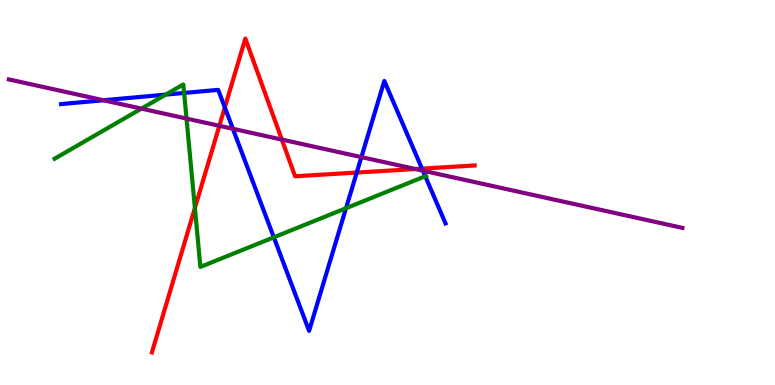[{'lines': ['blue', 'red'], 'intersections': [{'x': 2.9, 'y': 7.21}, {'x': 4.6, 'y': 5.52}, {'x': 5.45, 'y': 5.62}]}, {'lines': ['green', 'red'], 'intersections': [{'x': 2.51, 'y': 4.6}]}, {'lines': ['purple', 'red'], 'intersections': [{'x': 2.83, 'y': 6.73}, {'x': 3.64, 'y': 6.37}, {'x': 5.36, 'y': 5.61}]}, {'lines': ['blue', 'green'], 'intersections': [{'x': 2.14, 'y': 7.54}, {'x': 2.38, 'y': 7.59}, {'x': 3.53, 'y': 3.84}, {'x': 4.46, 'y': 4.59}, {'x': 5.49, 'y': 5.42}]}, {'lines': ['blue', 'purple'], 'intersections': [{'x': 1.33, 'y': 7.4}, {'x': 3.0, 'y': 6.65}, {'x': 4.66, 'y': 5.92}, {'x': 5.46, 'y': 5.57}]}, {'lines': ['green', 'purple'], 'intersections': [{'x': 1.82, 'y': 7.18}, {'x': 2.41, 'y': 6.92}]}]